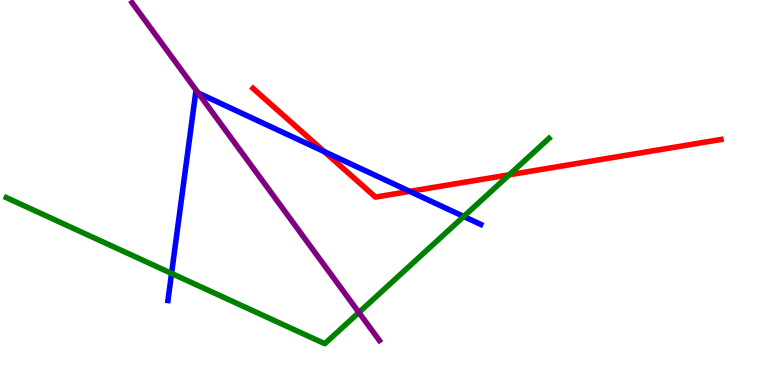[{'lines': ['blue', 'red'], 'intersections': [{'x': 4.18, 'y': 6.06}, {'x': 5.29, 'y': 5.03}]}, {'lines': ['green', 'red'], 'intersections': [{'x': 6.57, 'y': 5.46}]}, {'lines': ['purple', 'red'], 'intersections': []}, {'lines': ['blue', 'green'], 'intersections': [{'x': 2.21, 'y': 2.9}, {'x': 5.98, 'y': 4.38}]}, {'lines': ['blue', 'purple'], 'intersections': [{'x': 2.56, 'y': 7.59}]}, {'lines': ['green', 'purple'], 'intersections': [{'x': 4.63, 'y': 1.88}]}]